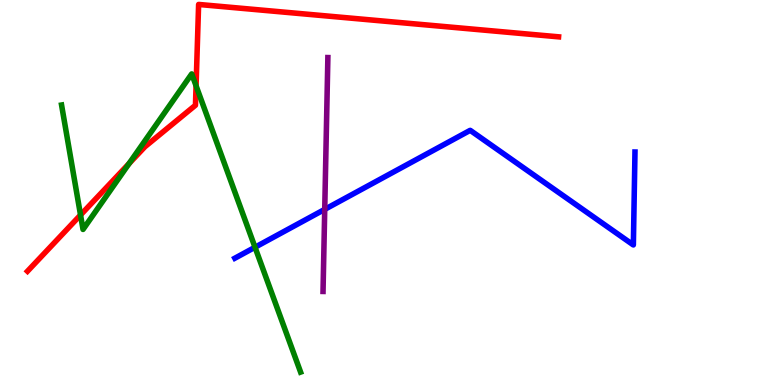[{'lines': ['blue', 'red'], 'intersections': []}, {'lines': ['green', 'red'], 'intersections': [{'x': 1.04, 'y': 4.42}, {'x': 1.67, 'y': 5.75}, {'x': 2.53, 'y': 7.77}]}, {'lines': ['purple', 'red'], 'intersections': []}, {'lines': ['blue', 'green'], 'intersections': [{'x': 3.29, 'y': 3.58}]}, {'lines': ['blue', 'purple'], 'intersections': [{'x': 4.19, 'y': 4.56}]}, {'lines': ['green', 'purple'], 'intersections': []}]